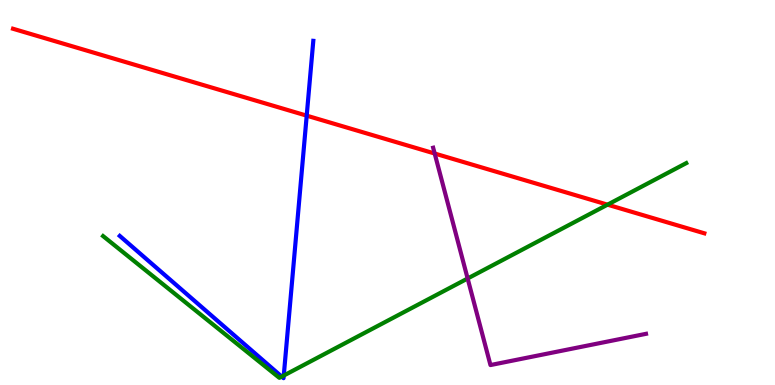[{'lines': ['blue', 'red'], 'intersections': [{'x': 3.96, 'y': 7.0}]}, {'lines': ['green', 'red'], 'intersections': [{'x': 7.84, 'y': 4.68}]}, {'lines': ['purple', 'red'], 'intersections': [{'x': 5.61, 'y': 6.01}]}, {'lines': ['blue', 'green'], 'intersections': [{'x': 3.64, 'y': 0.218}, {'x': 3.66, 'y': 0.246}]}, {'lines': ['blue', 'purple'], 'intersections': []}, {'lines': ['green', 'purple'], 'intersections': [{'x': 6.03, 'y': 2.77}]}]